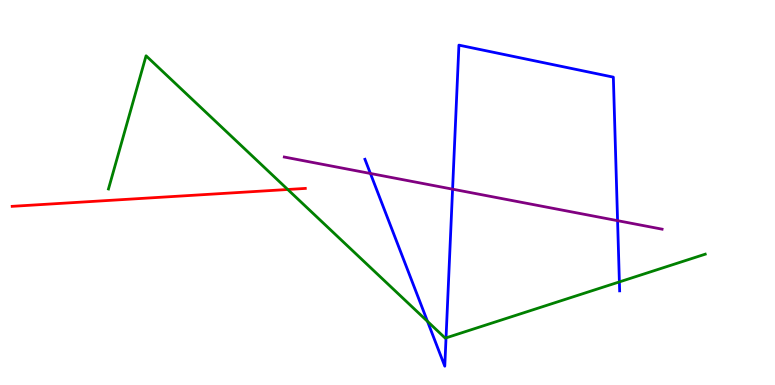[{'lines': ['blue', 'red'], 'intersections': []}, {'lines': ['green', 'red'], 'intersections': [{'x': 3.71, 'y': 5.08}]}, {'lines': ['purple', 'red'], 'intersections': []}, {'lines': ['blue', 'green'], 'intersections': [{'x': 5.52, 'y': 1.65}, {'x': 5.76, 'y': 1.22}, {'x': 7.99, 'y': 2.68}]}, {'lines': ['blue', 'purple'], 'intersections': [{'x': 4.78, 'y': 5.49}, {'x': 5.84, 'y': 5.09}, {'x': 7.97, 'y': 4.27}]}, {'lines': ['green', 'purple'], 'intersections': []}]